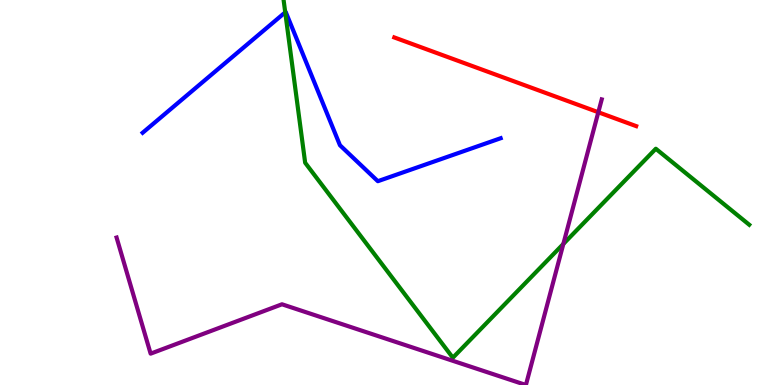[{'lines': ['blue', 'red'], 'intersections': []}, {'lines': ['green', 'red'], 'intersections': []}, {'lines': ['purple', 'red'], 'intersections': [{'x': 7.72, 'y': 7.08}]}, {'lines': ['blue', 'green'], 'intersections': [{'x': 3.68, 'y': 9.68}]}, {'lines': ['blue', 'purple'], 'intersections': []}, {'lines': ['green', 'purple'], 'intersections': [{'x': 7.27, 'y': 3.66}]}]